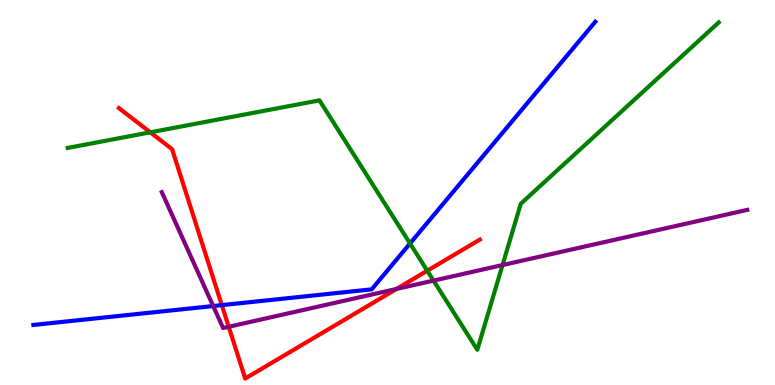[{'lines': ['blue', 'red'], 'intersections': [{'x': 2.86, 'y': 2.07}]}, {'lines': ['green', 'red'], 'intersections': [{'x': 1.94, 'y': 6.56}, {'x': 5.51, 'y': 2.97}]}, {'lines': ['purple', 'red'], 'intersections': [{'x': 2.95, 'y': 1.51}, {'x': 5.12, 'y': 2.49}]}, {'lines': ['blue', 'green'], 'intersections': [{'x': 5.29, 'y': 3.68}]}, {'lines': ['blue', 'purple'], 'intersections': [{'x': 2.75, 'y': 2.05}]}, {'lines': ['green', 'purple'], 'intersections': [{'x': 5.59, 'y': 2.71}, {'x': 6.48, 'y': 3.12}]}]